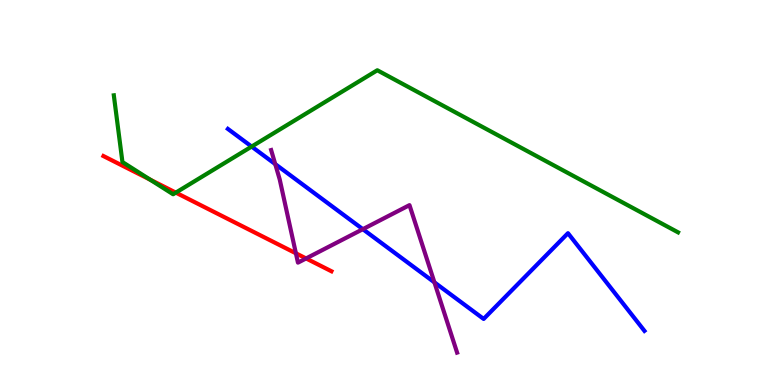[{'lines': ['blue', 'red'], 'intersections': []}, {'lines': ['green', 'red'], 'intersections': [{'x': 1.94, 'y': 5.33}, {'x': 2.27, 'y': 5.0}]}, {'lines': ['purple', 'red'], 'intersections': [{'x': 3.82, 'y': 3.42}, {'x': 3.95, 'y': 3.29}]}, {'lines': ['blue', 'green'], 'intersections': [{'x': 3.25, 'y': 6.19}]}, {'lines': ['blue', 'purple'], 'intersections': [{'x': 3.55, 'y': 5.74}, {'x': 4.68, 'y': 4.05}, {'x': 5.61, 'y': 2.67}]}, {'lines': ['green', 'purple'], 'intersections': []}]